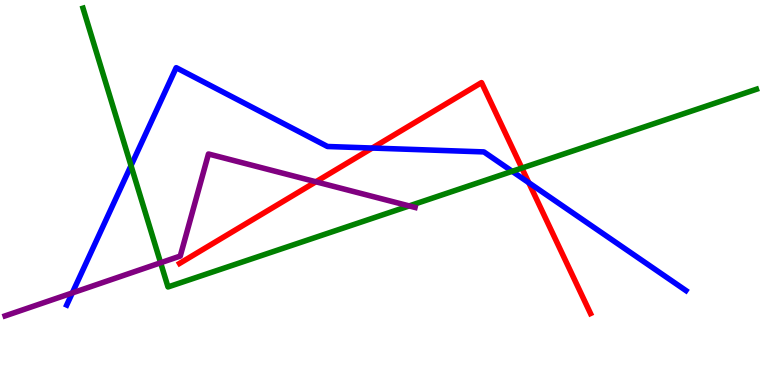[{'lines': ['blue', 'red'], 'intersections': [{'x': 4.8, 'y': 6.15}, {'x': 6.82, 'y': 5.25}]}, {'lines': ['green', 'red'], 'intersections': [{'x': 6.73, 'y': 5.63}]}, {'lines': ['purple', 'red'], 'intersections': [{'x': 4.08, 'y': 5.28}]}, {'lines': ['blue', 'green'], 'intersections': [{'x': 1.69, 'y': 5.7}, {'x': 6.61, 'y': 5.55}]}, {'lines': ['blue', 'purple'], 'intersections': [{'x': 0.933, 'y': 2.39}]}, {'lines': ['green', 'purple'], 'intersections': [{'x': 2.07, 'y': 3.17}, {'x': 5.28, 'y': 4.65}]}]